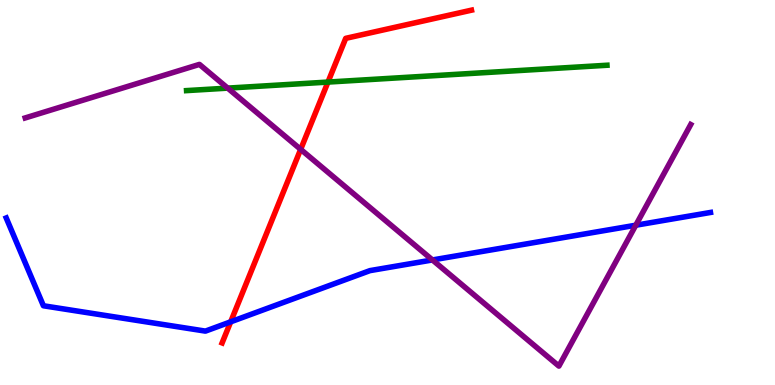[{'lines': ['blue', 'red'], 'intersections': [{'x': 2.98, 'y': 1.64}]}, {'lines': ['green', 'red'], 'intersections': [{'x': 4.23, 'y': 7.87}]}, {'lines': ['purple', 'red'], 'intersections': [{'x': 3.88, 'y': 6.12}]}, {'lines': ['blue', 'green'], 'intersections': []}, {'lines': ['blue', 'purple'], 'intersections': [{'x': 5.58, 'y': 3.25}, {'x': 8.2, 'y': 4.15}]}, {'lines': ['green', 'purple'], 'intersections': [{'x': 2.94, 'y': 7.71}]}]